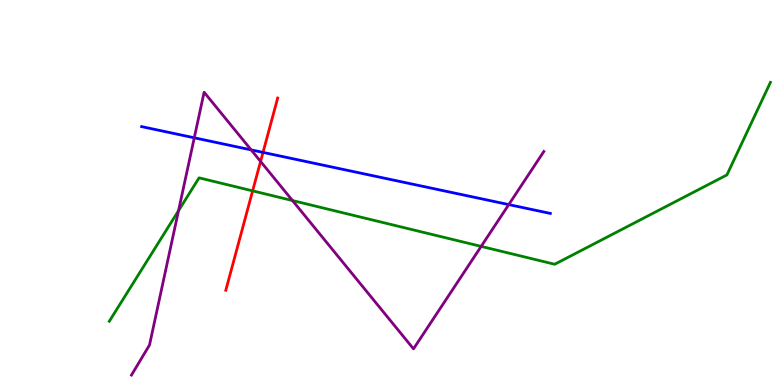[{'lines': ['blue', 'red'], 'intersections': [{'x': 3.39, 'y': 6.04}]}, {'lines': ['green', 'red'], 'intersections': [{'x': 3.26, 'y': 5.04}]}, {'lines': ['purple', 'red'], 'intersections': [{'x': 3.36, 'y': 5.81}]}, {'lines': ['blue', 'green'], 'intersections': []}, {'lines': ['blue', 'purple'], 'intersections': [{'x': 2.51, 'y': 6.42}, {'x': 3.24, 'y': 6.11}, {'x': 6.56, 'y': 4.69}]}, {'lines': ['green', 'purple'], 'intersections': [{'x': 2.3, 'y': 4.53}, {'x': 3.77, 'y': 4.79}, {'x': 6.21, 'y': 3.6}]}]